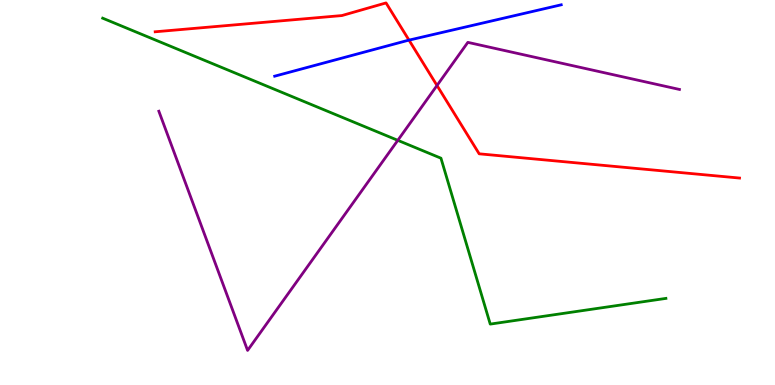[{'lines': ['blue', 'red'], 'intersections': [{'x': 5.28, 'y': 8.96}]}, {'lines': ['green', 'red'], 'intersections': []}, {'lines': ['purple', 'red'], 'intersections': [{'x': 5.64, 'y': 7.78}]}, {'lines': ['blue', 'green'], 'intersections': []}, {'lines': ['blue', 'purple'], 'intersections': []}, {'lines': ['green', 'purple'], 'intersections': [{'x': 5.13, 'y': 6.36}]}]